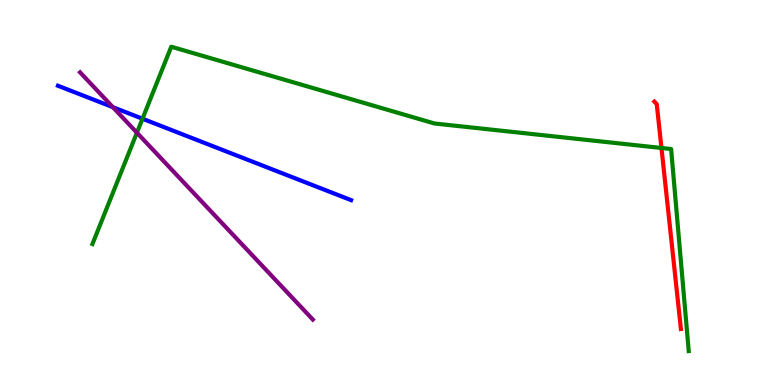[{'lines': ['blue', 'red'], 'intersections': []}, {'lines': ['green', 'red'], 'intersections': [{'x': 8.53, 'y': 6.16}]}, {'lines': ['purple', 'red'], 'intersections': []}, {'lines': ['blue', 'green'], 'intersections': [{'x': 1.84, 'y': 6.92}]}, {'lines': ['blue', 'purple'], 'intersections': [{'x': 1.46, 'y': 7.22}]}, {'lines': ['green', 'purple'], 'intersections': [{'x': 1.77, 'y': 6.55}]}]